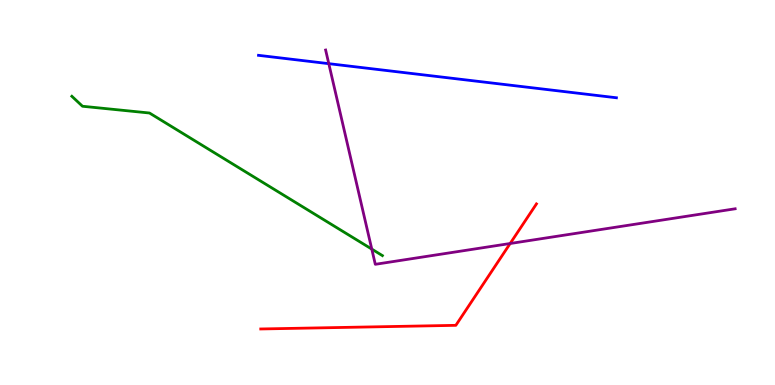[{'lines': ['blue', 'red'], 'intersections': []}, {'lines': ['green', 'red'], 'intersections': []}, {'lines': ['purple', 'red'], 'intersections': [{'x': 6.58, 'y': 3.68}]}, {'lines': ['blue', 'green'], 'intersections': []}, {'lines': ['blue', 'purple'], 'intersections': [{'x': 4.24, 'y': 8.35}]}, {'lines': ['green', 'purple'], 'intersections': [{'x': 4.8, 'y': 3.53}]}]